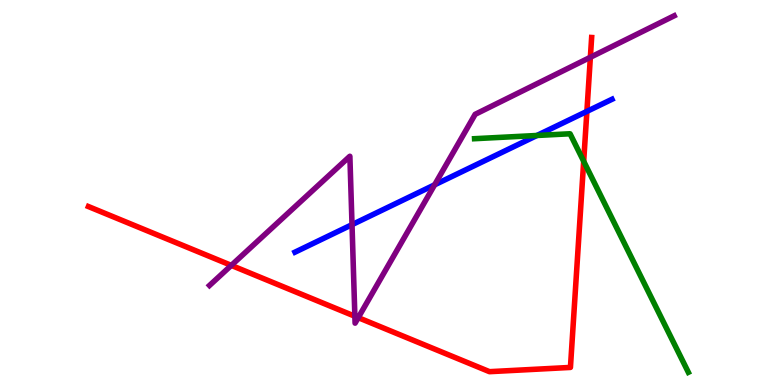[{'lines': ['blue', 'red'], 'intersections': [{'x': 7.57, 'y': 7.11}]}, {'lines': ['green', 'red'], 'intersections': [{'x': 7.53, 'y': 5.81}]}, {'lines': ['purple', 'red'], 'intersections': [{'x': 2.98, 'y': 3.11}, {'x': 4.58, 'y': 1.79}, {'x': 4.62, 'y': 1.75}, {'x': 7.62, 'y': 8.51}]}, {'lines': ['blue', 'green'], 'intersections': [{'x': 6.93, 'y': 6.48}]}, {'lines': ['blue', 'purple'], 'intersections': [{'x': 4.54, 'y': 4.16}, {'x': 5.61, 'y': 5.2}]}, {'lines': ['green', 'purple'], 'intersections': []}]